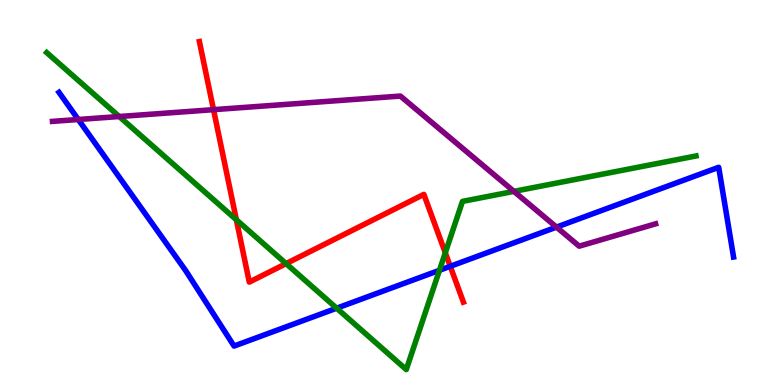[{'lines': ['blue', 'red'], 'intersections': [{'x': 5.81, 'y': 3.08}]}, {'lines': ['green', 'red'], 'intersections': [{'x': 3.05, 'y': 4.29}, {'x': 3.69, 'y': 3.15}, {'x': 5.75, 'y': 3.43}]}, {'lines': ['purple', 'red'], 'intersections': [{'x': 2.76, 'y': 7.15}]}, {'lines': ['blue', 'green'], 'intersections': [{'x': 4.34, 'y': 1.99}, {'x': 5.67, 'y': 2.98}]}, {'lines': ['blue', 'purple'], 'intersections': [{'x': 1.01, 'y': 6.9}, {'x': 7.18, 'y': 4.1}]}, {'lines': ['green', 'purple'], 'intersections': [{'x': 1.54, 'y': 6.97}, {'x': 6.63, 'y': 5.03}]}]